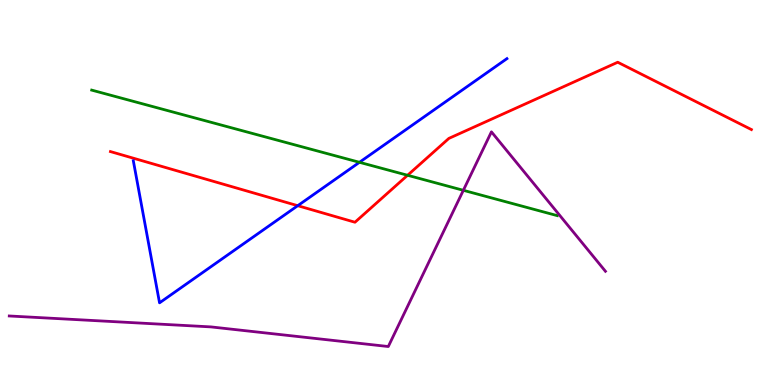[{'lines': ['blue', 'red'], 'intersections': [{'x': 3.84, 'y': 4.66}]}, {'lines': ['green', 'red'], 'intersections': [{'x': 5.26, 'y': 5.45}]}, {'lines': ['purple', 'red'], 'intersections': []}, {'lines': ['blue', 'green'], 'intersections': [{'x': 4.64, 'y': 5.78}]}, {'lines': ['blue', 'purple'], 'intersections': []}, {'lines': ['green', 'purple'], 'intersections': [{'x': 5.98, 'y': 5.06}]}]